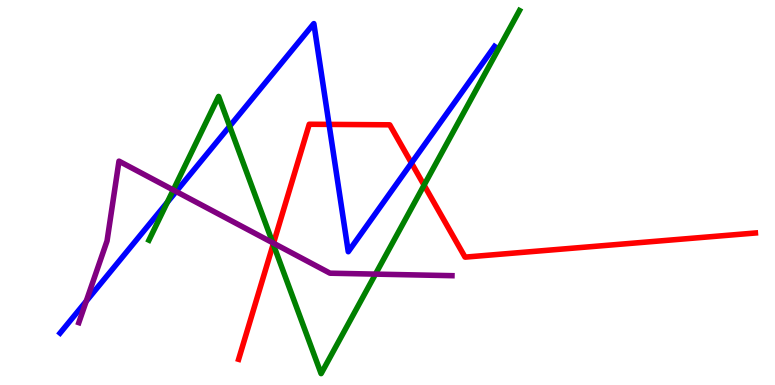[{'lines': ['blue', 'red'], 'intersections': [{'x': 4.25, 'y': 6.77}, {'x': 5.31, 'y': 5.77}]}, {'lines': ['green', 'red'], 'intersections': [{'x': 3.53, 'y': 3.66}, {'x': 5.47, 'y': 5.19}]}, {'lines': ['purple', 'red'], 'intersections': [{'x': 3.53, 'y': 3.68}]}, {'lines': ['blue', 'green'], 'intersections': [{'x': 2.16, 'y': 4.75}, {'x': 2.96, 'y': 6.72}]}, {'lines': ['blue', 'purple'], 'intersections': [{'x': 1.11, 'y': 2.18}, {'x': 2.27, 'y': 5.03}]}, {'lines': ['green', 'purple'], 'intersections': [{'x': 2.24, 'y': 5.07}, {'x': 3.52, 'y': 3.69}, {'x': 4.84, 'y': 2.88}]}]